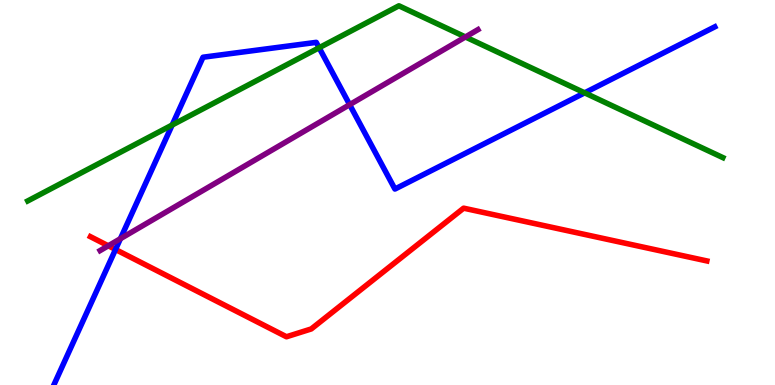[{'lines': ['blue', 'red'], 'intersections': [{'x': 1.49, 'y': 3.52}]}, {'lines': ['green', 'red'], 'intersections': []}, {'lines': ['purple', 'red'], 'intersections': [{'x': 1.4, 'y': 3.62}]}, {'lines': ['blue', 'green'], 'intersections': [{'x': 2.22, 'y': 6.75}, {'x': 4.12, 'y': 8.76}, {'x': 7.54, 'y': 7.59}]}, {'lines': ['blue', 'purple'], 'intersections': [{'x': 1.55, 'y': 3.8}, {'x': 4.51, 'y': 7.28}]}, {'lines': ['green', 'purple'], 'intersections': [{'x': 6.01, 'y': 9.04}]}]